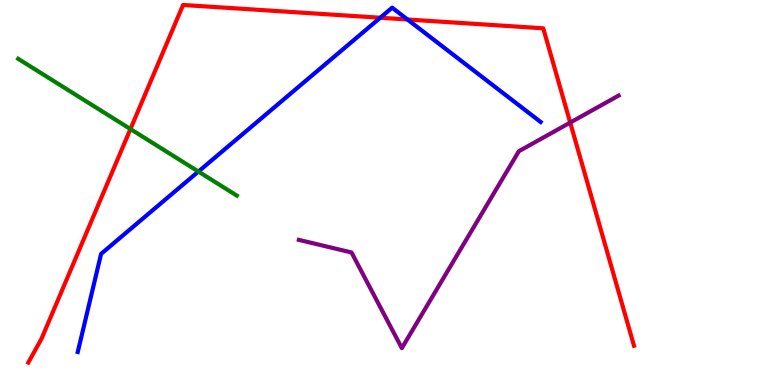[{'lines': ['blue', 'red'], 'intersections': [{'x': 4.91, 'y': 9.54}, {'x': 5.26, 'y': 9.49}]}, {'lines': ['green', 'red'], 'intersections': [{'x': 1.68, 'y': 6.65}]}, {'lines': ['purple', 'red'], 'intersections': [{'x': 7.36, 'y': 6.82}]}, {'lines': ['blue', 'green'], 'intersections': [{'x': 2.56, 'y': 5.54}]}, {'lines': ['blue', 'purple'], 'intersections': []}, {'lines': ['green', 'purple'], 'intersections': []}]